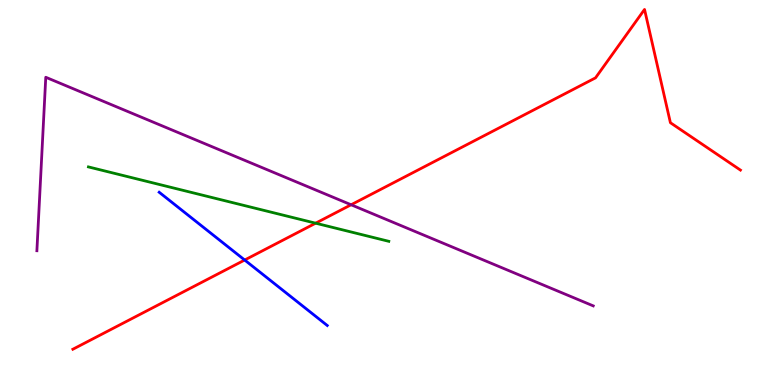[{'lines': ['blue', 'red'], 'intersections': [{'x': 3.16, 'y': 3.25}]}, {'lines': ['green', 'red'], 'intersections': [{'x': 4.07, 'y': 4.2}]}, {'lines': ['purple', 'red'], 'intersections': [{'x': 4.53, 'y': 4.68}]}, {'lines': ['blue', 'green'], 'intersections': []}, {'lines': ['blue', 'purple'], 'intersections': []}, {'lines': ['green', 'purple'], 'intersections': []}]